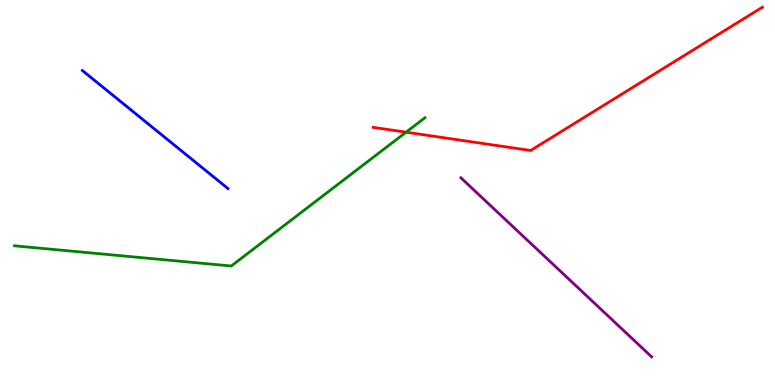[{'lines': ['blue', 'red'], 'intersections': []}, {'lines': ['green', 'red'], 'intersections': [{'x': 5.24, 'y': 6.57}]}, {'lines': ['purple', 'red'], 'intersections': []}, {'lines': ['blue', 'green'], 'intersections': []}, {'lines': ['blue', 'purple'], 'intersections': []}, {'lines': ['green', 'purple'], 'intersections': []}]